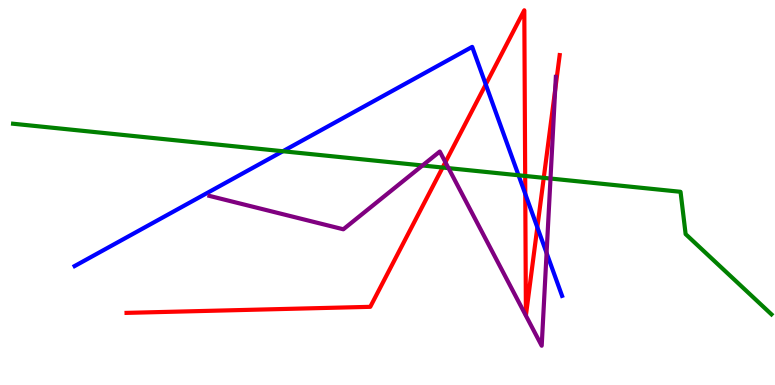[{'lines': ['blue', 'red'], 'intersections': [{'x': 6.27, 'y': 7.81}, {'x': 6.78, 'y': 4.96}, {'x': 6.93, 'y': 4.1}]}, {'lines': ['green', 'red'], 'intersections': [{'x': 5.71, 'y': 5.65}, {'x': 6.78, 'y': 5.43}, {'x': 7.02, 'y': 5.38}]}, {'lines': ['purple', 'red'], 'intersections': [{'x': 5.75, 'y': 5.79}, {'x': 7.16, 'y': 7.66}]}, {'lines': ['blue', 'green'], 'intersections': [{'x': 3.65, 'y': 6.07}, {'x': 6.69, 'y': 5.45}]}, {'lines': ['blue', 'purple'], 'intersections': [{'x': 7.05, 'y': 3.43}]}, {'lines': ['green', 'purple'], 'intersections': [{'x': 5.45, 'y': 5.7}, {'x': 5.79, 'y': 5.63}, {'x': 7.1, 'y': 5.36}]}]